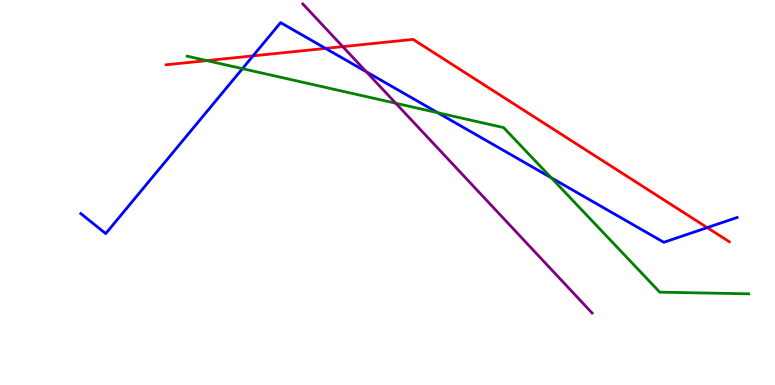[{'lines': ['blue', 'red'], 'intersections': [{'x': 3.27, 'y': 8.55}, {'x': 4.2, 'y': 8.74}, {'x': 9.13, 'y': 4.09}]}, {'lines': ['green', 'red'], 'intersections': [{'x': 2.67, 'y': 8.43}]}, {'lines': ['purple', 'red'], 'intersections': [{'x': 4.42, 'y': 8.79}]}, {'lines': ['blue', 'green'], 'intersections': [{'x': 3.13, 'y': 8.22}, {'x': 5.65, 'y': 7.07}, {'x': 7.11, 'y': 5.38}]}, {'lines': ['blue', 'purple'], 'intersections': [{'x': 4.73, 'y': 8.14}]}, {'lines': ['green', 'purple'], 'intersections': [{'x': 5.11, 'y': 7.32}]}]